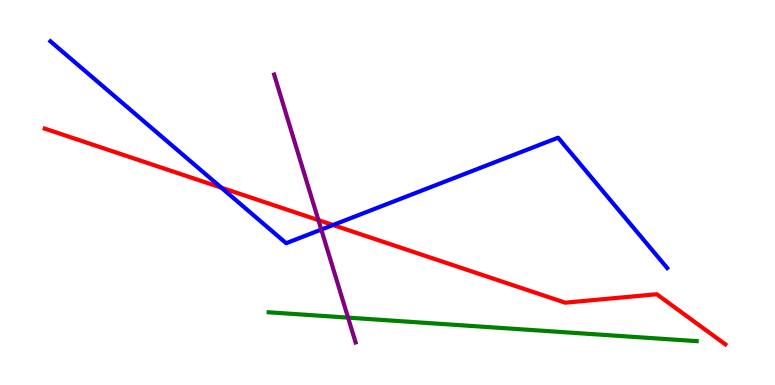[{'lines': ['blue', 'red'], 'intersections': [{'x': 2.86, 'y': 5.13}, {'x': 4.3, 'y': 4.16}]}, {'lines': ['green', 'red'], 'intersections': []}, {'lines': ['purple', 'red'], 'intersections': [{'x': 4.11, 'y': 4.28}]}, {'lines': ['blue', 'green'], 'intersections': []}, {'lines': ['blue', 'purple'], 'intersections': [{'x': 4.15, 'y': 4.04}]}, {'lines': ['green', 'purple'], 'intersections': [{'x': 4.49, 'y': 1.75}]}]